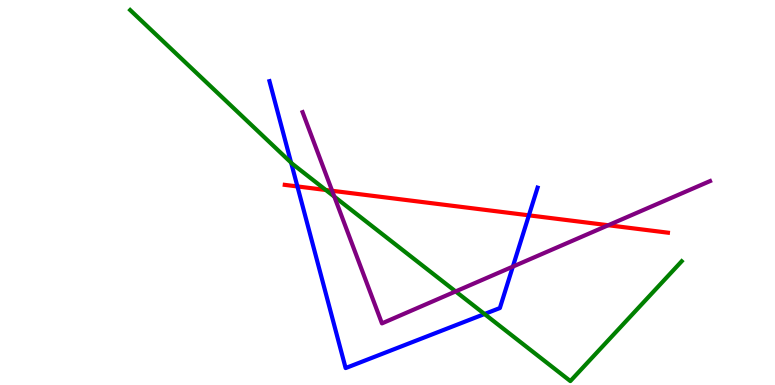[{'lines': ['blue', 'red'], 'intersections': [{'x': 3.84, 'y': 5.16}, {'x': 6.82, 'y': 4.41}]}, {'lines': ['green', 'red'], 'intersections': [{'x': 4.2, 'y': 5.07}]}, {'lines': ['purple', 'red'], 'intersections': [{'x': 4.29, 'y': 5.04}, {'x': 7.85, 'y': 4.15}]}, {'lines': ['blue', 'green'], 'intersections': [{'x': 3.76, 'y': 5.78}, {'x': 6.25, 'y': 1.84}]}, {'lines': ['blue', 'purple'], 'intersections': [{'x': 6.62, 'y': 3.07}]}, {'lines': ['green', 'purple'], 'intersections': [{'x': 4.31, 'y': 4.89}, {'x': 5.88, 'y': 2.43}]}]